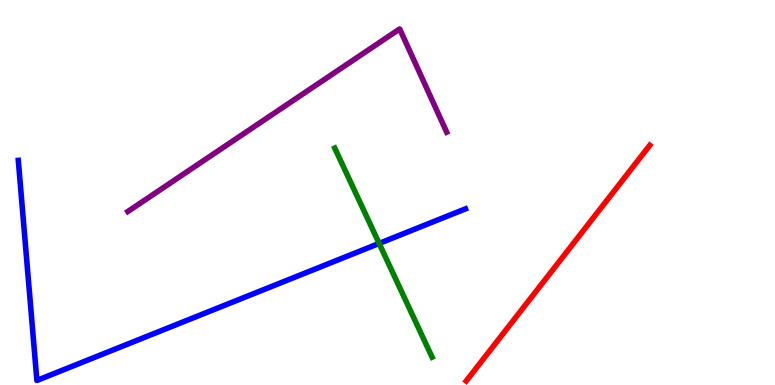[{'lines': ['blue', 'red'], 'intersections': []}, {'lines': ['green', 'red'], 'intersections': []}, {'lines': ['purple', 'red'], 'intersections': []}, {'lines': ['blue', 'green'], 'intersections': [{'x': 4.89, 'y': 3.68}]}, {'lines': ['blue', 'purple'], 'intersections': []}, {'lines': ['green', 'purple'], 'intersections': []}]